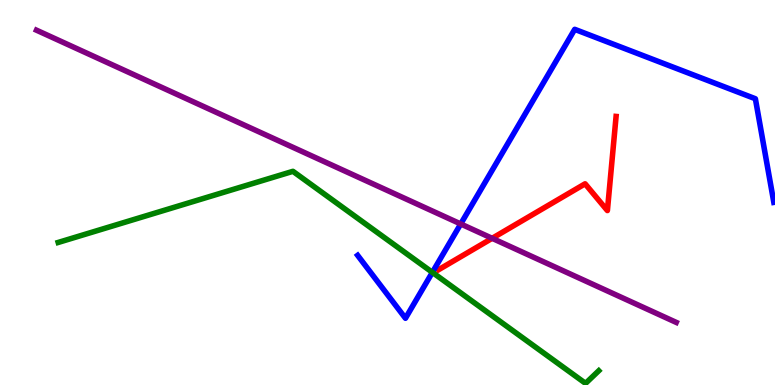[{'lines': ['blue', 'red'], 'intersections': []}, {'lines': ['green', 'red'], 'intersections': []}, {'lines': ['purple', 'red'], 'intersections': [{'x': 6.35, 'y': 3.81}]}, {'lines': ['blue', 'green'], 'intersections': [{'x': 5.58, 'y': 2.93}]}, {'lines': ['blue', 'purple'], 'intersections': [{'x': 5.94, 'y': 4.18}]}, {'lines': ['green', 'purple'], 'intersections': []}]